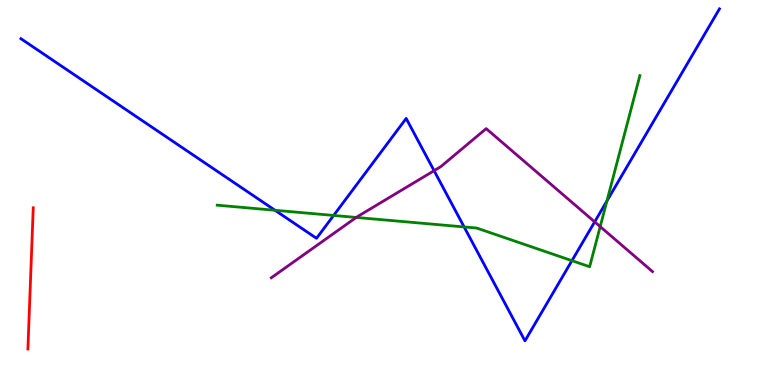[{'lines': ['blue', 'red'], 'intersections': []}, {'lines': ['green', 'red'], 'intersections': []}, {'lines': ['purple', 'red'], 'intersections': []}, {'lines': ['blue', 'green'], 'intersections': [{'x': 3.55, 'y': 4.54}, {'x': 4.3, 'y': 4.4}, {'x': 5.99, 'y': 4.11}, {'x': 7.38, 'y': 3.23}, {'x': 7.83, 'y': 4.78}]}, {'lines': ['blue', 'purple'], 'intersections': [{'x': 5.6, 'y': 5.57}, {'x': 7.67, 'y': 4.24}]}, {'lines': ['green', 'purple'], 'intersections': [{'x': 4.6, 'y': 4.35}, {'x': 7.74, 'y': 4.11}]}]